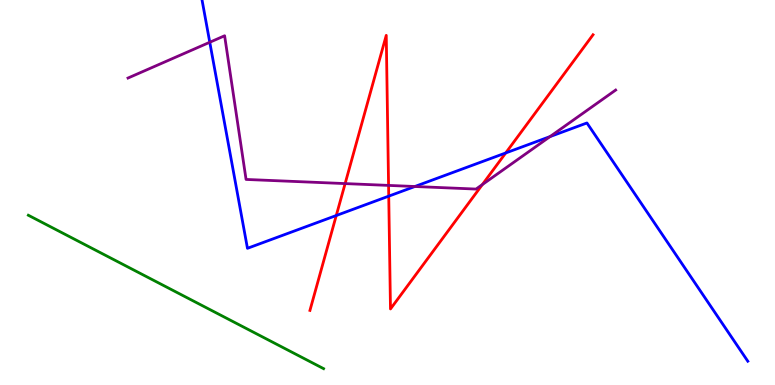[{'lines': ['blue', 'red'], 'intersections': [{'x': 4.34, 'y': 4.4}, {'x': 5.02, 'y': 4.91}, {'x': 6.53, 'y': 6.03}]}, {'lines': ['green', 'red'], 'intersections': []}, {'lines': ['purple', 'red'], 'intersections': [{'x': 4.45, 'y': 5.23}, {'x': 5.01, 'y': 5.18}, {'x': 6.22, 'y': 5.21}]}, {'lines': ['blue', 'green'], 'intersections': []}, {'lines': ['blue', 'purple'], 'intersections': [{'x': 2.71, 'y': 8.9}, {'x': 5.35, 'y': 5.16}, {'x': 7.1, 'y': 6.45}]}, {'lines': ['green', 'purple'], 'intersections': []}]